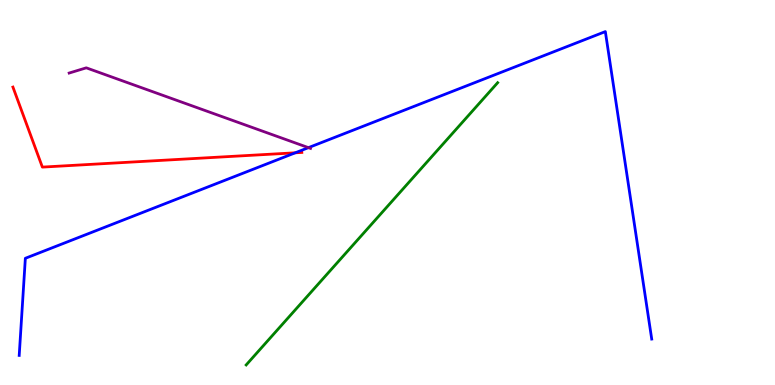[{'lines': ['blue', 'red'], 'intersections': [{'x': 3.81, 'y': 6.03}]}, {'lines': ['green', 'red'], 'intersections': []}, {'lines': ['purple', 'red'], 'intersections': []}, {'lines': ['blue', 'green'], 'intersections': []}, {'lines': ['blue', 'purple'], 'intersections': [{'x': 3.98, 'y': 6.17}]}, {'lines': ['green', 'purple'], 'intersections': []}]